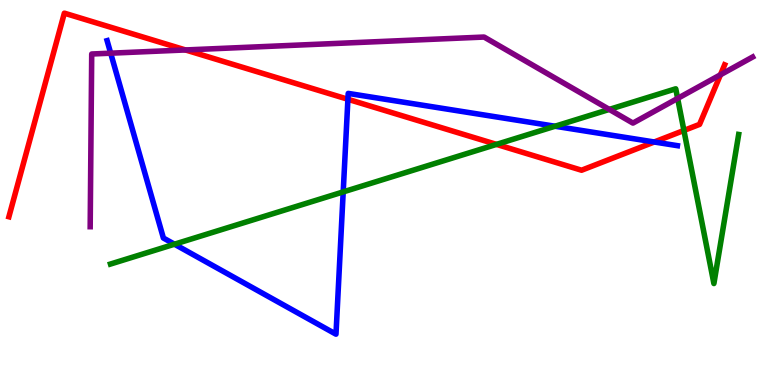[{'lines': ['blue', 'red'], 'intersections': [{'x': 4.49, 'y': 7.42}, {'x': 8.44, 'y': 6.31}]}, {'lines': ['green', 'red'], 'intersections': [{'x': 6.41, 'y': 6.25}, {'x': 8.82, 'y': 6.61}]}, {'lines': ['purple', 'red'], 'intersections': [{'x': 2.39, 'y': 8.7}, {'x': 9.3, 'y': 8.06}]}, {'lines': ['blue', 'green'], 'intersections': [{'x': 2.25, 'y': 3.66}, {'x': 4.43, 'y': 5.02}, {'x': 7.16, 'y': 6.72}]}, {'lines': ['blue', 'purple'], 'intersections': [{'x': 1.43, 'y': 8.62}]}, {'lines': ['green', 'purple'], 'intersections': [{'x': 7.86, 'y': 7.16}, {'x': 8.74, 'y': 7.44}]}]